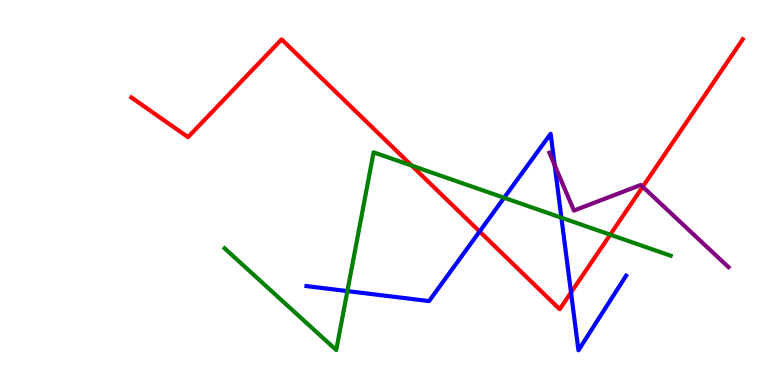[{'lines': ['blue', 'red'], 'intersections': [{'x': 6.19, 'y': 3.99}, {'x': 7.37, 'y': 2.4}]}, {'lines': ['green', 'red'], 'intersections': [{'x': 5.31, 'y': 5.7}, {'x': 7.87, 'y': 3.9}]}, {'lines': ['purple', 'red'], 'intersections': [{'x': 8.29, 'y': 5.15}]}, {'lines': ['blue', 'green'], 'intersections': [{'x': 4.48, 'y': 2.44}, {'x': 6.5, 'y': 4.86}, {'x': 7.24, 'y': 4.35}]}, {'lines': ['blue', 'purple'], 'intersections': [{'x': 7.16, 'y': 5.71}]}, {'lines': ['green', 'purple'], 'intersections': []}]